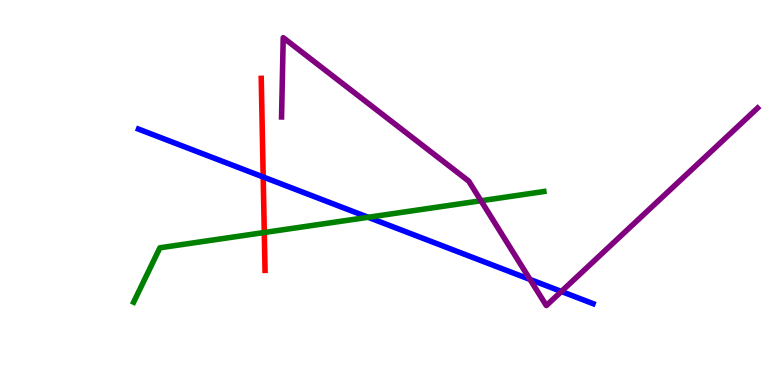[{'lines': ['blue', 'red'], 'intersections': [{'x': 3.4, 'y': 5.4}]}, {'lines': ['green', 'red'], 'intersections': [{'x': 3.41, 'y': 3.96}]}, {'lines': ['purple', 'red'], 'intersections': []}, {'lines': ['blue', 'green'], 'intersections': [{'x': 4.75, 'y': 4.36}]}, {'lines': ['blue', 'purple'], 'intersections': [{'x': 6.84, 'y': 2.74}, {'x': 7.24, 'y': 2.43}]}, {'lines': ['green', 'purple'], 'intersections': [{'x': 6.21, 'y': 4.79}]}]